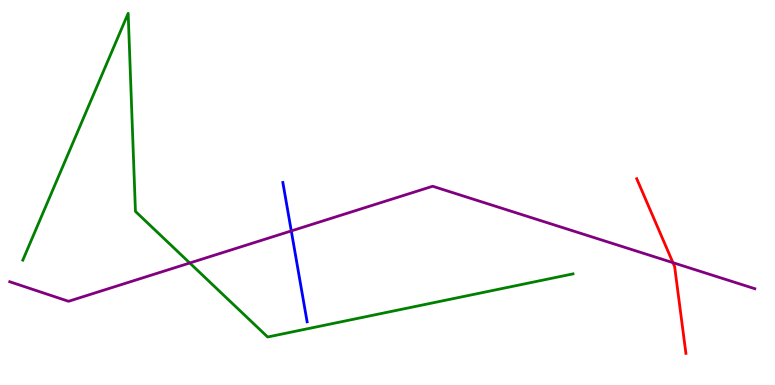[{'lines': ['blue', 'red'], 'intersections': []}, {'lines': ['green', 'red'], 'intersections': []}, {'lines': ['purple', 'red'], 'intersections': [{'x': 8.68, 'y': 3.18}]}, {'lines': ['blue', 'green'], 'intersections': []}, {'lines': ['blue', 'purple'], 'intersections': [{'x': 3.76, 'y': 4.0}]}, {'lines': ['green', 'purple'], 'intersections': [{'x': 2.45, 'y': 3.17}]}]